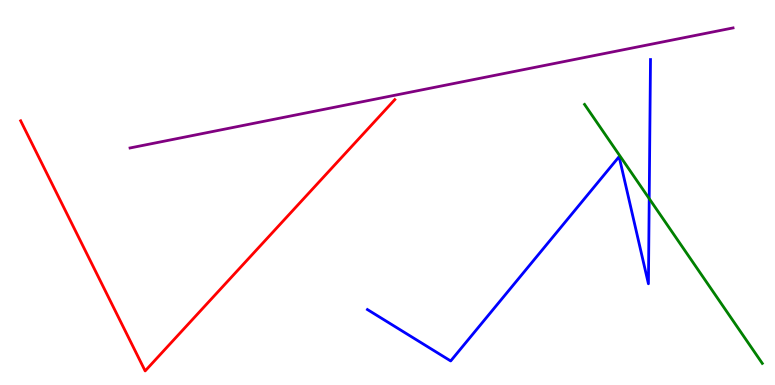[{'lines': ['blue', 'red'], 'intersections': []}, {'lines': ['green', 'red'], 'intersections': []}, {'lines': ['purple', 'red'], 'intersections': []}, {'lines': ['blue', 'green'], 'intersections': [{'x': 8.38, 'y': 4.84}]}, {'lines': ['blue', 'purple'], 'intersections': []}, {'lines': ['green', 'purple'], 'intersections': []}]